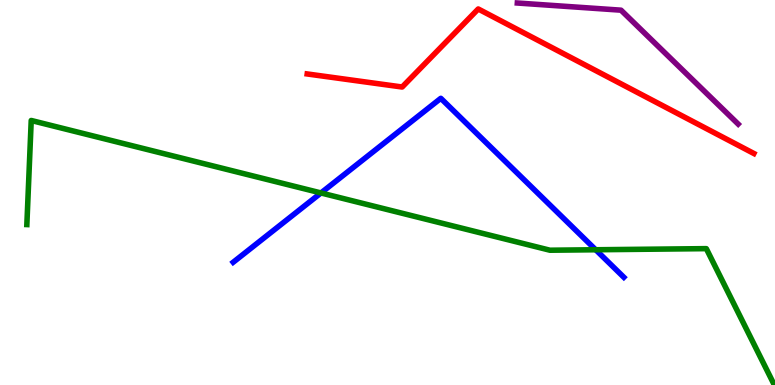[{'lines': ['blue', 'red'], 'intersections': []}, {'lines': ['green', 'red'], 'intersections': []}, {'lines': ['purple', 'red'], 'intersections': []}, {'lines': ['blue', 'green'], 'intersections': [{'x': 4.14, 'y': 4.99}, {'x': 7.69, 'y': 3.51}]}, {'lines': ['blue', 'purple'], 'intersections': []}, {'lines': ['green', 'purple'], 'intersections': []}]